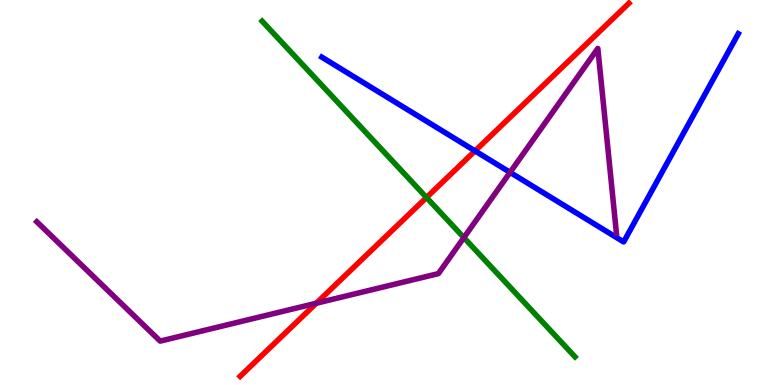[{'lines': ['blue', 'red'], 'intersections': [{'x': 6.13, 'y': 6.08}]}, {'lines': ['green', 'red'], 'intersections': [{'x': 5.5, 'y': 4.87}]}, {'lines': ['purple', 'red'], 'intersections': [{'x': 4.08, 'y': 2.12}]}, {'lines': ['blue', 'green'], 'intersections': []}, {'lines': ['blue', 'purple'], 'intersections': [{'x': 6.58, 'y': 5.52}]}, {'lines': ['green', 'purple'], 'intersections': [{'x': 5.99, 'y': 3.83}]}]